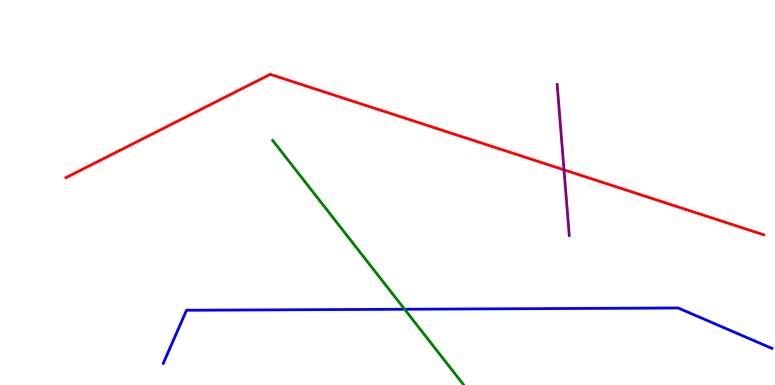[{'lines': ['blue', 'red'], 'intersections': []}, {'lines': ['green', 'red'], 'intersections': []}, {'lines': ['purple', 'red'], 'intersections': [{'x': 7.28, 'y': 5.59}]}, {'lines': ['blue', 'green'], 'intersections': [{'x': 5.22, 'y': 1.97}]}, {'lines': ['blue', 'purple'], 'intersections': []}, {'lines': ['green', 'purple'], 'intersections': []}]